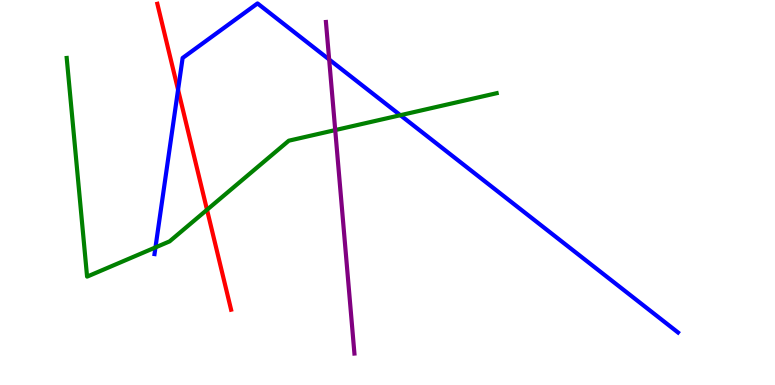[{'lines': ['blue', 'red'], 'intersections': [{'x': 2.3, 'y': 7.67}]}, {'lines': ['green', 'red'], 'intersections': [{'x': 2.67, 'y': 4.55}]}, {'lines': ['purple', 'red'], 'intersections': []}, {'lines': ['blue', 'green'], 'intersections': [{'x': 2.01, 'y': 3.57}, {'x': 5.17, 'y': 7.01}]}, {'lines': ['blue', 'purple'], 'intersections': [{'x': 4.25, 'y': 8.46}]}, {'lines': ['green', 'purple'], 'intersections': [{'x': 4.33, 'y': 6.62}]}]